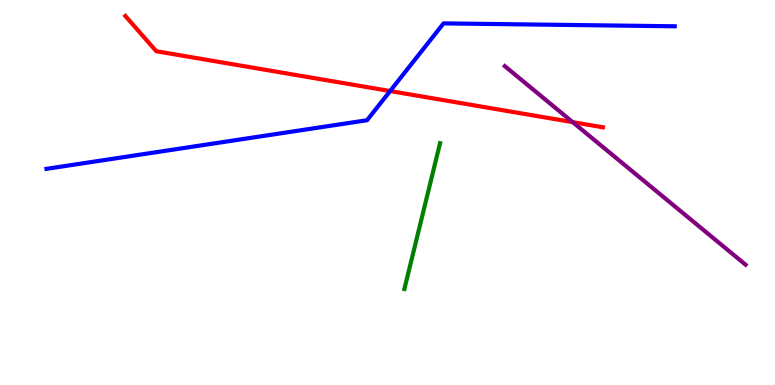[{'lines': ['blue', 'red'], 'intersections': [{'x': 5.03, 'y': 7.64}]}, {'lines': ['green', 'red'], 'intersections': []}, {'lines': ['purple', 'red'], 'intersections': [{'x': 7.39, 'y': 6.83}]}, {'lines': ['blue', 'green'], 'intersections': []}, {'lines': ['blue', 'purple'], 'intersections': []}, {'lines': ['green', 'purple'], 'intersections': []}]